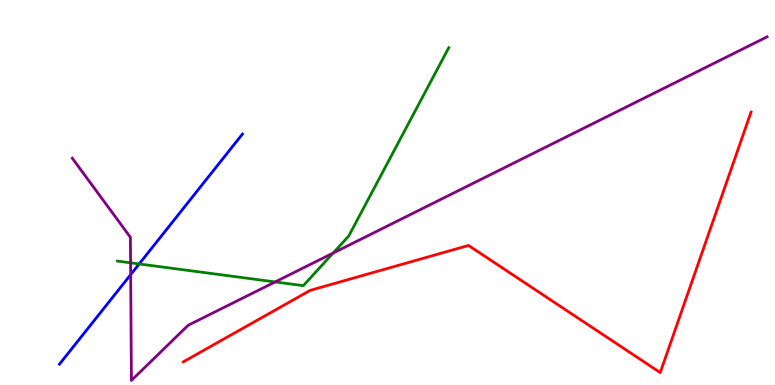[{'lines': ['blue', 'red'], 'intersections': []}, {'lines': ['green', 'red'], 'intersections': []}, {'lines': ['purple', 'red'], 'intersections': []}, {'lines': ['blue', 'green'], 'intersections': [{'x': 1.8, 'y': 3.14}]}, {'lines': ['blue', 'purple'], 'intersections': [{'x': 1.69, 'y': 2.87}]}, {'lines': ['green', 'purple'], 'intersections': [{'x': 1.68, 'y': 3.17}, {'x': 3.55, 'y': 2.68}, {'x': 4.3, 'y': 3.43}]}]